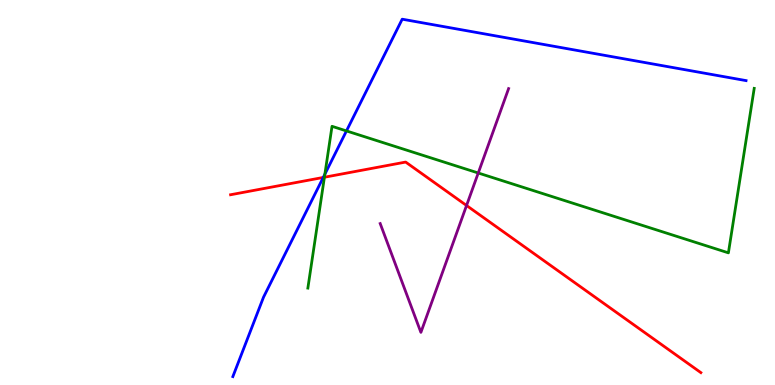[{'lines': ['blue', 'red'], 'intersections': [{'x': 4.17, 'y': 5.39}]}, {'lines': ['green', 'red'], 'intersections': [{'x': 4.19, 'y': 5.4}]}, {'lines': ['purple', 'red'], 'intersections': [{'x': 6.02, 'y': 4.66}]}, {'lines': ['blue', 'green'], 'intersections': [{'x': 4.19, 'y': 5.47}, {'x': 4.47, 'y': 6.6}]}, {'lines': ['blue', 'purple'], 'intersections': []}, {'lines': ['green', 'purple'], 'intersections': [{'x': 6.17, 'y': 5.51}]}]